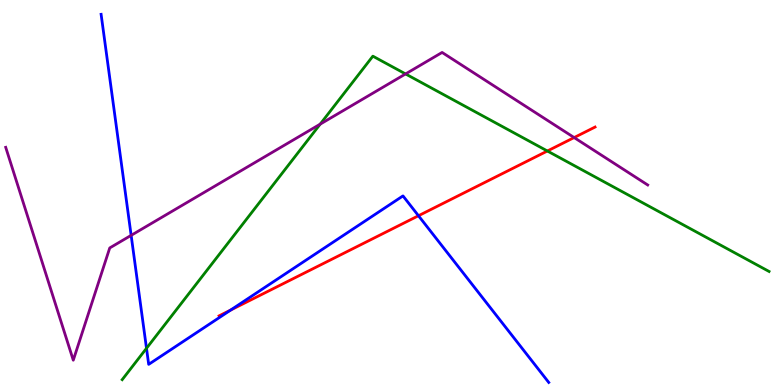[{'lines': ['blue', 'red'], 'intersections': [{'x': 2.98, 'y': 1.95}, {'x': 5.4, 'y': 4.4}]}, {'lines': ['green', 'red'], 'intersections': [{'x': 7.06, 'y': 6.08}]}, {'lines': ['purple', 'red'], 'intersections': [{'x': 7.41, 'y': 6.43}]}, {'lines': ['blue', 'green'], 'intersections': [{'x': 1.89, 'y': 0.953}]}, {'lines': ['blue', 'purple'], 'intersections': [{'x': 1.69, 'y': 3.89}]}, {'lines': ['green', 'purple'], 'intersections': [{'x': 4.13, 'y': 6.77}, {'x': 5.23, 'y': 8.08}]}]